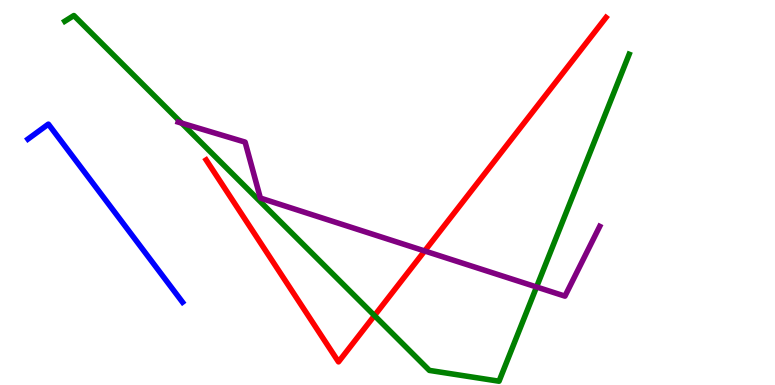[{'lines': ['blue', 'red'], 'intersections': []}, {'lines': ['green', 'red'], 'intersections': [{'x': 4.83, 'y': 1.8}]}, {'lines': ['purple', 'red'], 'intersections': [{'x': 5.48, 'y': 3.48}]}, {'lines': ['blue', 'green'], 'intersections': []}, {'lines': ['blue', 'purple'], 'intersections': []}, {'lines': ['green', 'purple'], 'intersections': [{'x': 2.34, 'y': 6.8}, {'x': 6.92, 'y': 2.55}]}]